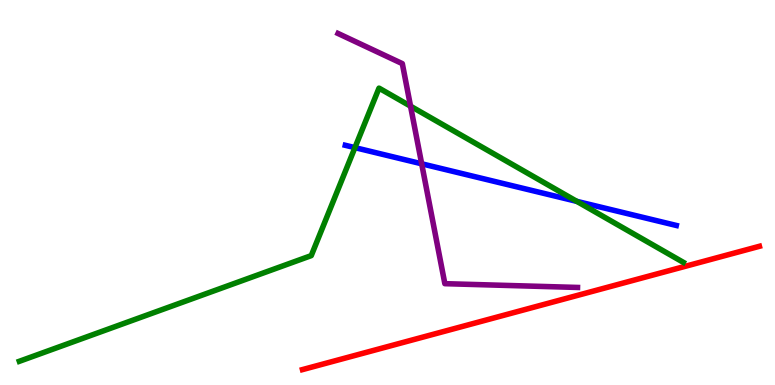[{'lines': ['blue', 'red'], 'intersections': []}, {'lines': ['green', 'red'], 'intersections': []}, {'lines': ['purple', 'red'], 'intersections': []}, {'lines': ['blue', 'green'], 'intersections': [{'x': 4.58, 'y': 6.17}, {'x': 7.44, 'y': 4.77}]}, {'lines': ['blue', 'purple'], 'intersections': [{'x': 5.44, 'y': 5.75}]}, {'lines': ['green', 'purple'], 'intersections': [{'x': 5.3, 'y': 7.24}]}]